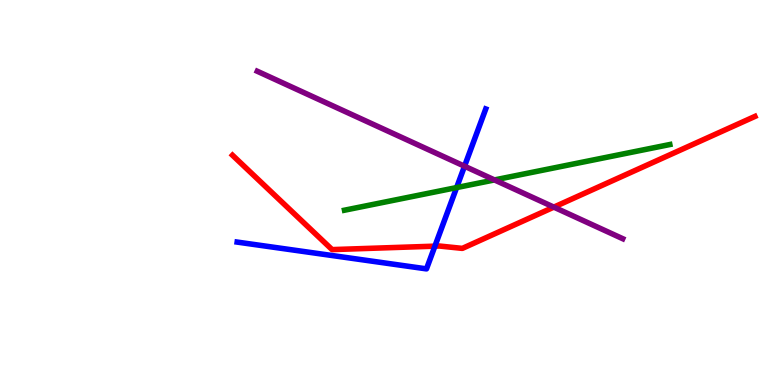[{'lines': ['blue', 'red'], 'intersections': [{'x': 5.61, 'y': 3.61}]}, {'lines': ['green', 'red'], 'intersections': []}, {'lines': ['purple', 'red'], 'intersections': [{'x': 7.15, 'y': 4.62}]}, {'lines': ['blue', 'green'], 'intersections': [{'x': 5.89, 'y': 5.13}]}, {'lines': ['blue', 'purple'], 'intersections': [{'x': 5.99, 'y': 5.68}]}, {'lines': ['green', 'purple'], 'intersections': [{'x': 6.38, 'y': 5.33}]}]